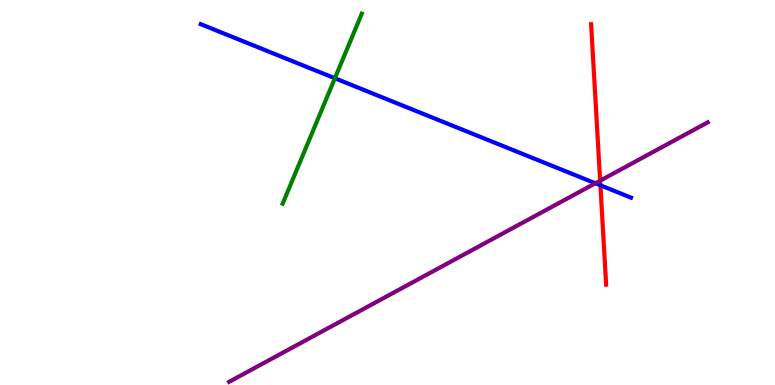[{'lines': ['blue', 'red'], 'intersections': [{'x': 7.75, 'y': 5.19}]}, {'lines': ['green', 'red'], 'intersections': []}, {'lines': ['purple', 'red'], 'intersections': [{'x': 7.74, 'y': 5.31}]}, {'lines': ['blue', 'green'], 'intersections': [{'x': 4.32, 'y': 7.97}]}, {'lines': ['blue', 'purple'], 'intersections': [{'x': 7.68, 'y': 5.24}]}, {'lines': ['green', 'purple'], 'intersections': []}]